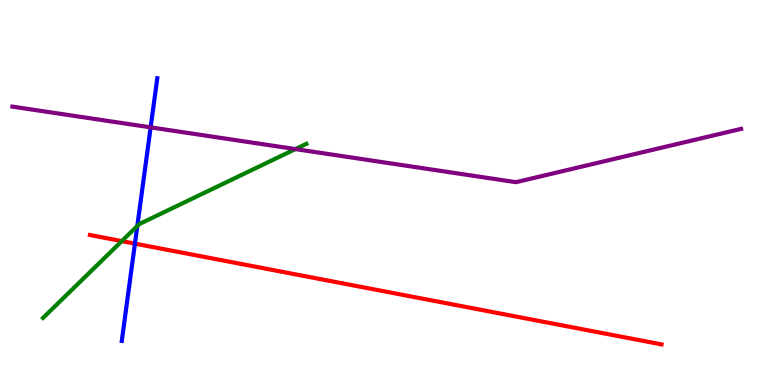[{'lines': ['blue', 'red'], 'intersections': [{'x': 1.74, 'y': 3.67}]}, {'lines': ['green', 'red'], 'intersections': [{'x': 1.57, 'y': 3.74}]}, {'lines': ['purple', 'red'], 'intersections': []}, {'lines': ['blue', 'green'], 'intersections': [{'x': 1.77, 'y': 4.13}]}, {'lines': ['blue', 'purple'], 'intersections': [{'x': 1.94, 'y': 6.69}]}, {'lines': ['green', 'purple'], 'intersections': [{'x': 3.81, 'y': 6.13}]}]